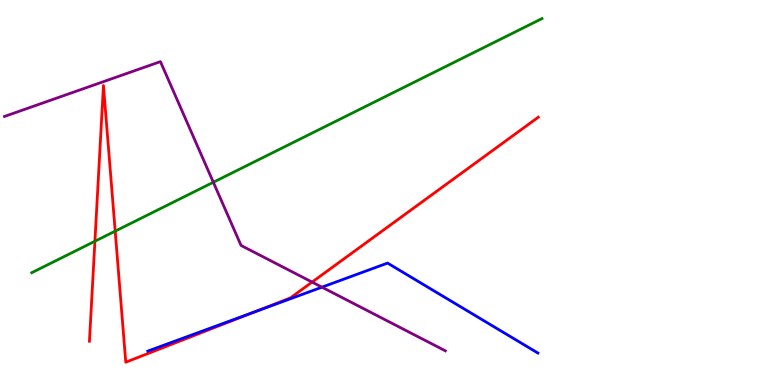[{'lines': ['blue', 'red'], 'intersections': [{'x': 3.29, 'y': 1.9}]}, {'lines': ['green', 'red'], 'intersections': [{'x': 1.22, 'y': 3.73}, {'x': 1.49, 'y': 4.0}]}, {'lines': ['purple', 'red'], 'intersections': [{'x': 4.03, 'y': 2.67}]}, {'lines': ['blue', 'green'], 'intersections': []}, {'lines': ['blue', 'purple'], 'intersections': [{'x': 4.15, 'y': 2.54}]}, {'lines': ['green', 'purple'], 'intersections': [{'x': 2.75, 'y': 5.27}]}]